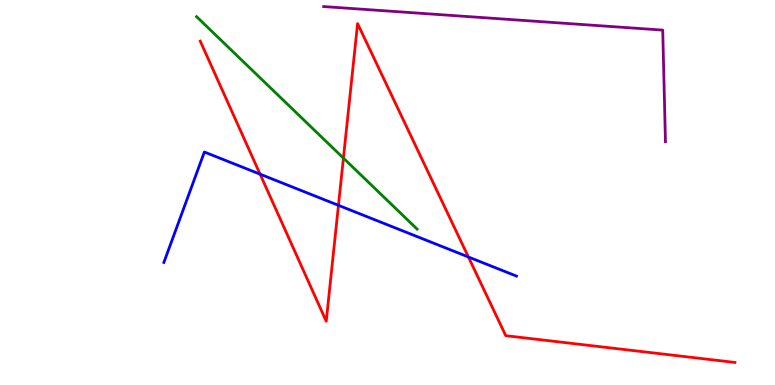[{'lines': ['blue', 'red'], 'intersections': [{'x': 3.36, 'y': 5.48}, {'x': 4.37, 'y': 4.67}, {'x': 6.04, 'y': 3.33}]}, {'lines': ['green', 'red'], 'intersections': [{'x': 4.43, 'y': 5.89}]}, {'lines': ['purple', 'red'], 'intersections': []}, {'lines': ['blue', 'green'], 'intersections': []}, {'lines': ['blue', 'purple'], 'intersections': []}, {'lines': ['green', 'purple'], 'intersections': []}]